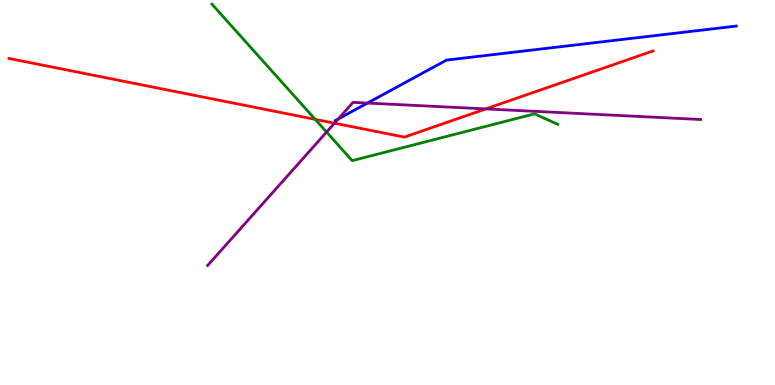[{'lines': ['blue', 'red'], 'intersections': []}, {'lines': ['green', 'red'], 'intersections': [{'x': 4.07, 'y': 6.9}]}, {'lines': ['purple', 'red'], 'intersections': [{'x': 4.32, 'y': 6.8}, {'x': 6.27, 'y': 7.17}]}, {'lines': ['blue', 'green'], 'intersections': []}, {'lines': ['blue', 'purple'], 'intersections': [{'x': 4.37, 'y': 6.91}, {'x': 4.74, 'y': 7.32}]}, {'lines': ['green', 'purple'], 'intersections': [{'x': 4.21, 'y': 6.57}]}]